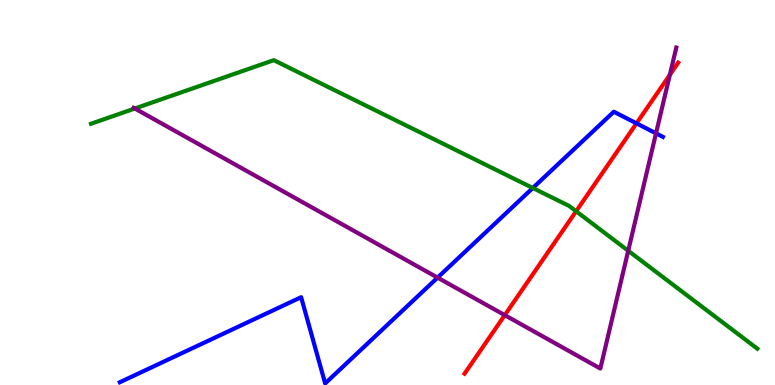[{'lines': ['blue', 'red'], 'intersections': [{'x': 8.21, 'y': 6.8}]}, {'lines': ['green', 'red'], 'intersections': [{'x': 7.43, 'y': 4.51}]}, {'lines': ['purple', 'red'], 'intersections': [{'x': 6.51, 'y': 1.81}, {'x': 8.64, 'y': 8.06}]}, {'lines': ['blue', 'green'], 'intersections': [{'x': 6.87, 'y': 5.12}]}, {'lines': ['blue', 'purple'], 'intersections': [{'x': 5.65, 'y': 2.79}, {'x': 8.46, 'y': 6.54}]}, {'lines': ['green', 'purple'], 'intersections': [{'x': 1.74, 'y': 7.18}, {'x': 8.11, 'y': 3.49}]}]